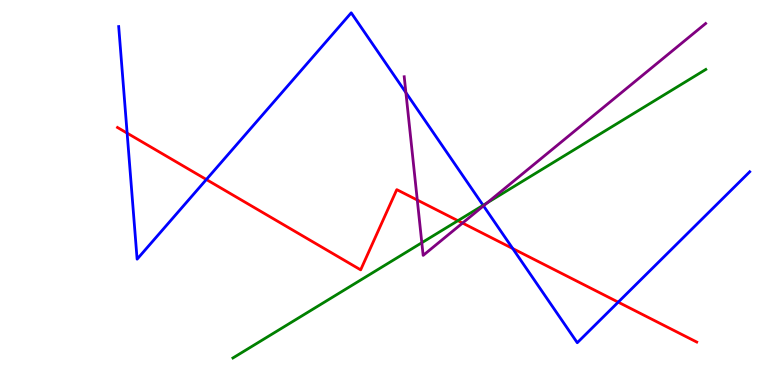[{'lines': ['blue', 'red'], 'intersections': [{'x': 1.64, 'y': 6.54}, {'x': 2.66, 'y': 5.34}, {'x': 6.62, 'y': 3.54}, {'x': 7.98, 'y': 2.15}]}, {'lines': ['green', 'red'], 'intersections': [{'x': 5.91, 'y': 4.27}]}, {'lines': ['purple', 'red'], 'intersections': [{'x': 5.38, 'y': 4.8}, {'x': 5.97, 'y': 4.21}]}, {'lines': ['blue', 'green'], 'intersections': [{'x': 6.23, 'y': 4.67}]}, {'lines': ['blue', 'purple'], 'intersections': [{'x': 5.24, 'y': 7.59}, {'x': 6.24, 'y': 4.65}]}, {'lines': ['green', 'purple'], 'intersections': [{'x': 5.44, 'y': 3.7}, {'x': 6.29, 'y': 4.73}]}]